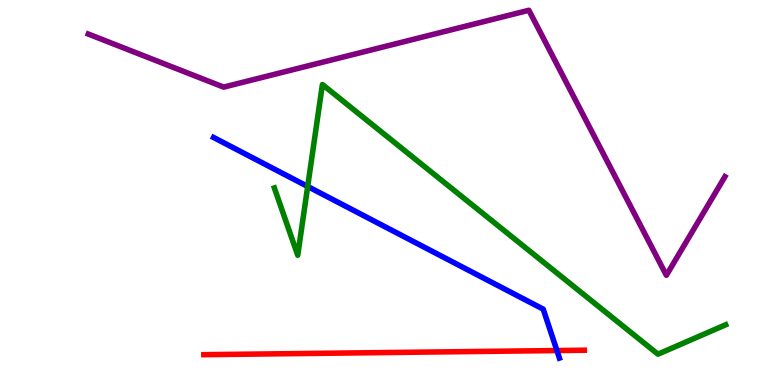[{'lines': ['blue', 'red'], 'intersections': [{'x': 7.19, 'y': 0.895}]}, {'lines': ['green', 'red'], 'intersections': []}, {'lines': ['purple', 'red'], 'intersections': []}, {'lines': ['blue', 'green'], 'intersections': [{'x': 3.97, 'y': 5.16}]}, {'lines': ['blue', 'purple'], 'intersections': []}, {'lines': ['green', 'purple'], 'intersections': []}]